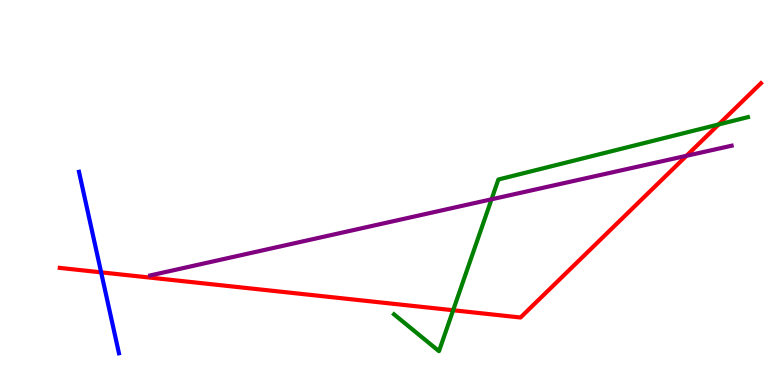[{'lines': ['blue', 'red'], 'intersections': [{'x': 1.3, 'y': 2.93}]}, {'lines': ['green', 'red'], 'intersections': [{'x': 5.85, 'y': 1.94}, {'x': 9.27, 'y': 6.77}]}, {'lines': ['purple', 'red'], 'intersections': [{'x': 8.86, 'y': 5.95}]}, {'lines': ['blue', 'green'], 'intersections': []}, {'lines': ['blue', 'purple'], 'intersections': []}, {'lines': ['green', 'purple'], 'intersections': [{'x': 6.34, 'y': 4.82}]}]